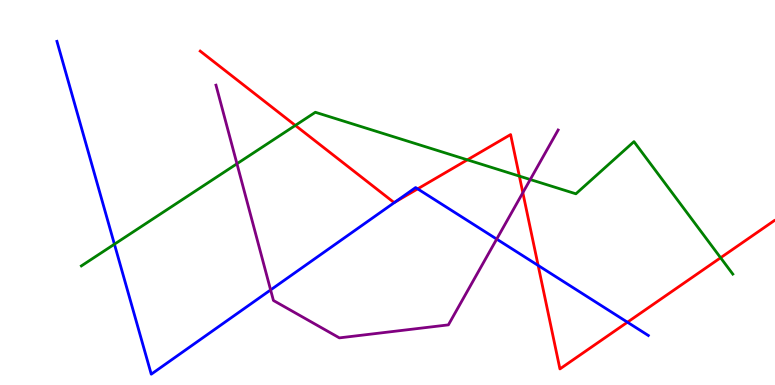[{'lines': ['blue', 'red'], 'intersections': [{'x': 5.1, 'y': 4.75}, {'x': 5.39, 'y': 5.09}, {'x': 6.94, 'y': 3.11}, {'x': 8.1, 'y': 1.63}]}, {'lines': ['green', 'red'], 'intersections': [{'x': 3.81, 'y': 6.74}, {'x': 6.03, 'y': 5.85}, {'x': 6.7, 'y': 5.43}, {'x': 9.3, 'y': 3.31}]}, {'lines': ['purple', 'red'], 'intersections': [{'x': 6.75, 'y': 5.0}]}, {'lines': ['blue', 'green'], 'intersections': [{'x': 1.48, 'y': 3.66}]}, {'lines': ['blue', 'purple'], 'intersections': [{'x': 3.49, 'y': 2.47}, {'x': 6.41, 'y': 3.79}]}, {'lines': ['green', 'purple'], 'intersections': [{'x': 3.06, 'y': 5.75}, {'x': 6.84, 'y': 5.34}]}]